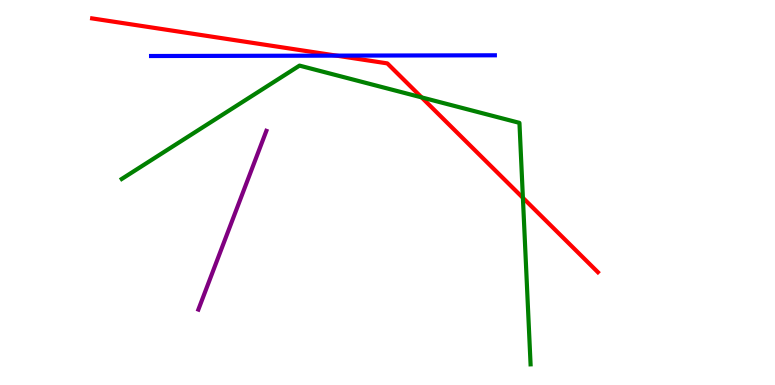[{'lines': ['blue', 'red'], 'intersections': [{'x': 4.34, 'y': 8.56}]}, {'lines': ['green', 'red'], 'intersections': [{'x': 5.44, 'y': 7.47}, {'x': 6.75, 'y': 4.86}]}, {'lines': ['purple', 'red'], 'intersections': []}, {'lines': ['blue', 'green'], 'intersections': []}, {'lines': ['blue', 'purple'], 'intersections': []}, {'lines': ['green', 'purple'], 'intersections': []}]